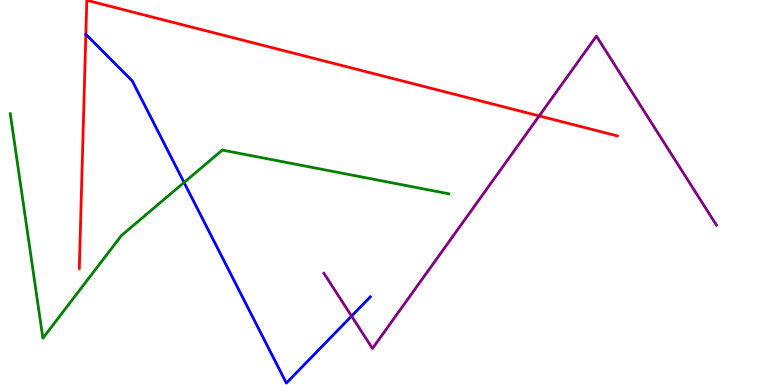[{'lines': ['blue', 'red'], 'intersections': []}, {'lines': ['green', 'red'], 'intersections': []}, {'lines': ['purple', 'red'], 'intersections': [{'x': 6.96, 'y': 6.99}]}, {'lines': ['blue', 'green'], 'intersections': [{'x': 2.37, 'y': 5.26}]}, {'lines': ['blue', 'purple'], 'intersections': [{'x': 4.54, 'y': 1.79}]}, {'lines': ['green', 'purple'], 'intersections': []}]